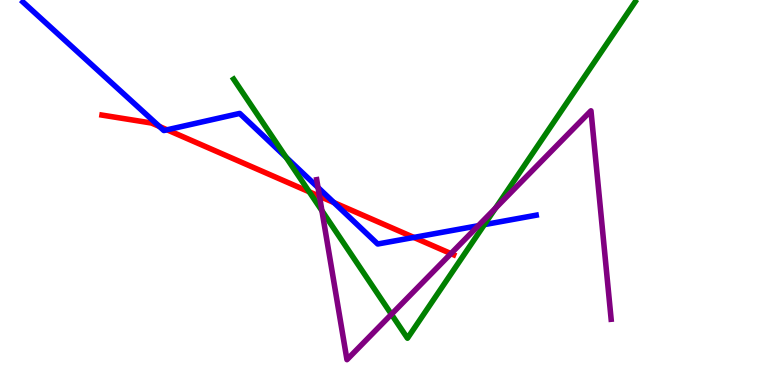[{'lines': ['blue', 'red'], 'intersections': [{'x': 2.06, 'y': 6.71}, {'x': 2.16, 'y': 6.63}, {'x': 4.31, 'y': 4.74}, {'x': 5.34, 'y': 3.83}]}, {'lines': ['green', 'red'], 'intersections': [{'x': 3.99, 'y': 5.02}]}, {'lines': ['purple', 'red'], 'intersections': [{'x': 4.12, 'y': 4.9}, {'x': 5.82, 'y': 3.41}]}, {'lines': ['blue', 'green'], 'intersections': [{'x': 3.69, 'y': 5.92}, {'x': 6.25, 'y': 4.17}]}, {'lines': ['blue', 'purple'], 'intersections': [{'x': 4.1, 'y': 5.13}, {'x': 6.17, 'y': 4.14}]}, {'lines': ['green', 'purple'], 'intersections': [{'x': 4.15, 'y': 4.53}, {'x': 5.05, 'y': 1.84}, {'x': 6.39, 'y': 4.59}]}]